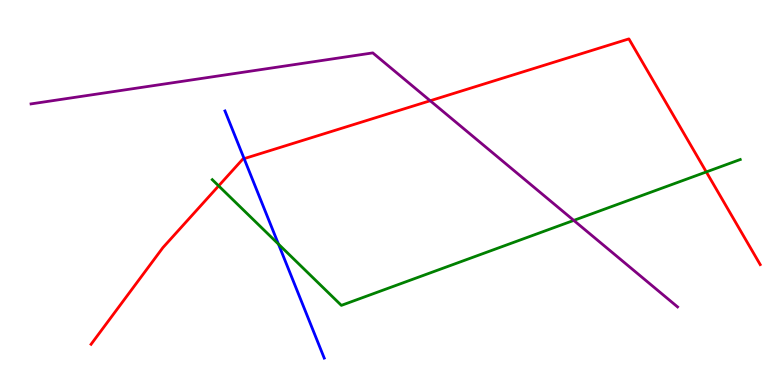[{'lines': ['blue', 'red'], 'intersections': [{'x': 3.15, 'y': 5.88}]}, {'lines': ['green', 'red'], 'intersections': [{'x': 2.82, 'y': 5.17}, {'x': 9.11, 'y': 5.53}]}, {'lines': ['purple', 'red'], 'intersections': [{'x': 5.55, 'y': 7.38}]}, {'lines': ['blue', 'green'], 'intersections': [{'x': 3.59, 'y': 3.66}]}, {'lines': ['blue', 'purple'], 'intersections': []}, {'lines': ['green', 'purple'], 'intersections': [{'x': 7.4, 'y': 4.28}]}]